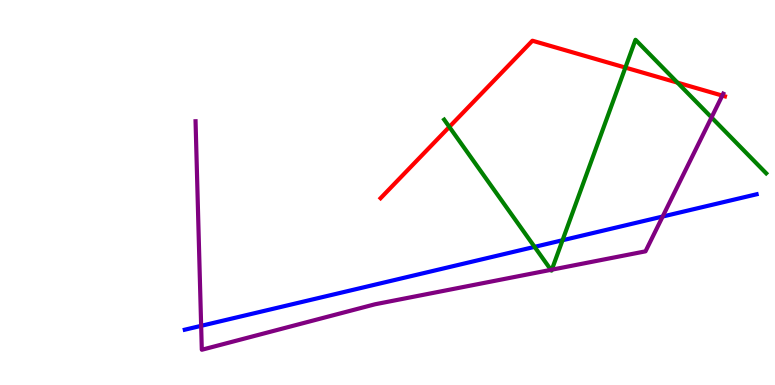[{'lines': ['blue', 'red'], 'intersections': []}, {'lines': ['green', 'red'], 'intersections': [{'x': 5.8, 'y': 6.7}, {'x': 8.07, 'y': 8.24}, {'x': 8.74, 'y': 7.85}]}, {'lines': ['purple', 'red'], 'intersections': [{'x': 9.32, 'y': 7.52}]}, {'lines': ['blue', 'green'], 'intersections': [{'x': 6.9, 'y': 3.59}, {'x': 7.26, 'y': 3.76}]}, {'lines': ['blue', 'purple'], 'intersections': [{'x': 2.6, 'y': 1.54}, {'x': 8.55, 'y': 4.38}]}, {'lines': ['green', 'purple'], 'intersections': [{'x': 7.11, 'y': 2.99}, {'x': 7.12, 'y': 3.0}, {'x': 9.18, 'y': 6.95}]}]